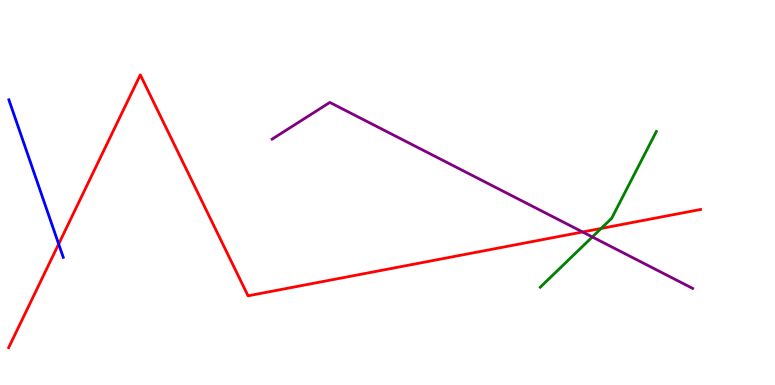[{'lines': ['blue', 'red'], 'intersections': [{'x': 0.757, 'y': 3.66}]}, {'lines': ['green', 'red'], 'intersections': [{'x': 7.76, 'y': 4.07}]}, {'lines': ['purple', 'red'], 'intersections': [{'x': 7.52, 'y': 3.97}]}, {'lines': ['blue', 'green'], 'intersections': []}, {'lines': ['blue', 'purple'], 'intersections': []}, {'lines': ['green', 'purple'], 'intersections': [{'x': 7.64, 'y': 3.85}]}]